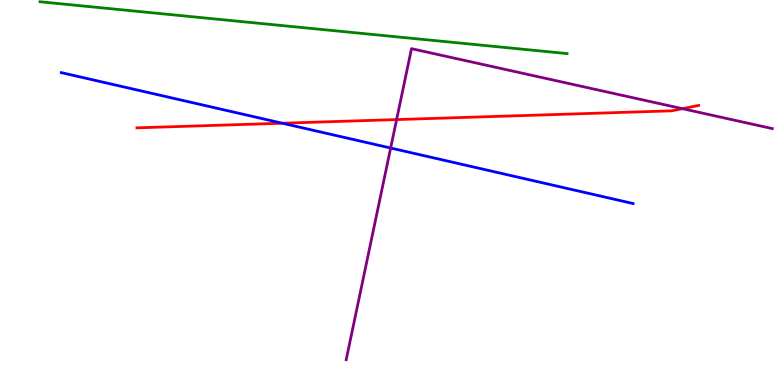[{'lines': ['blue', 'red'], 'intersections': [{'x': 3.64, 'y': 6.8}]}, {'lines': ['green', 'red'], 'intersections': []}, {'lines': ['purple', 'red'], 'intersections': [{'x': 5.12, 'y': 6.89}, {'x': 8.81, 'y': 7.18}]}, {'lines': ['blue', 'green'], 'intersections': []}, {'lines': ['blue', 'purple'], 'intersections': [{'x': 5.04, 'y': 6.16}]}, {'lines': ['green', 'purple'], 'intersections': []}]